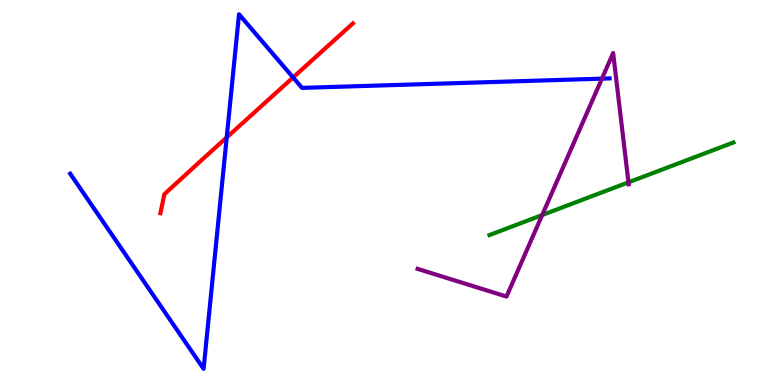[{'lines': ['blue', 'red'], 'intersections': [{'x': 2.93, 'y': 6.43}, {'x': 3.78, 'y': 7.99}]}, {'lines': ['green', 'red'], 'intersections': []}, {'lines': ['purple', 'red'], 'intersections': []}, {'lines': ['blue', 'green'], 'intersections': []}, {'lines': ['blue', 'purple'], 'intersections': [{'x': 7.77, 'y': 7.96}]}, {'lines': ['green', 'purple'], 'intersections': [{'x': 7.0, 'y': 4.41}, {'x': 8.11, 'y': 5.26}]}]